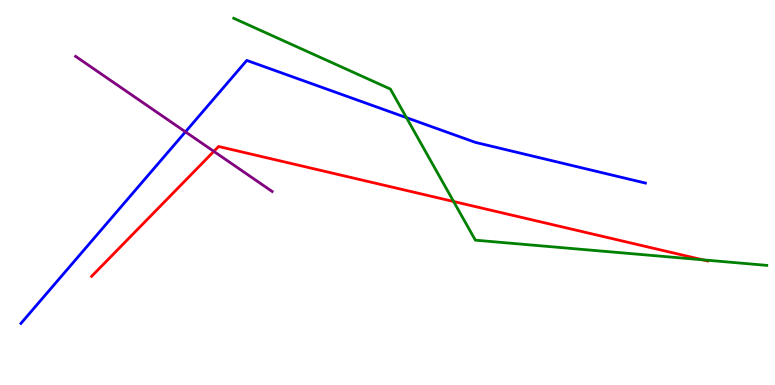[{'lines': ['blue', 'red'], 'intersections': []}, {'lines': ['green', 'red'], 'intersections': [{'x': 5.85, 'y': 4.77}, {'x': 9.07, 'y': 3.25}]}, {'lines': ['purple', 'red'], 'intersections': [{'x': 2.76, 'y': 6.07}]}, {'lines': ['blue', 'green'], 'intersections': [{'x': 5.24, 'y': 6.94}]}, {'lines': ['blue', 'purple'], 'intersections': [{'x': 2.39, 'y': 6.58}]}, {'lines': ['green', 'purple'], 'intersections': []}]